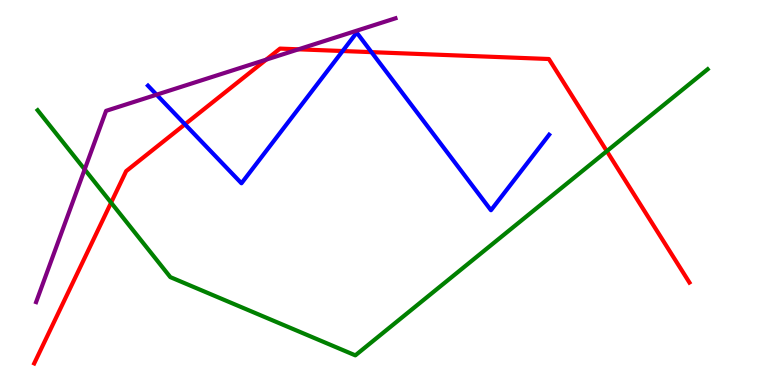[{'lines': ['blue', 'red'], 'intersections': [{'x': 2.39, 'y': 6.77}, {'x': 4.42, 'y': 8.67}, {'x': 4.79, 'y': 8.65}]}, {'lines': ['green', 'red'], 'intersections': [{'x': 1.43, 'y': 4.74}, {'x': 7.83, 'y': 6.07}]}, {'lines': ['purple', 'red'], 'intersections': [{'x': 3.43, 'y': 8.45}, {'x': 3.85, 'y': 8.72}]}, {'lines': ['blue', 'green'], 'intersections': []}, {'lines': ['blue', 'purple'], 'intersections': [{'x': 2.02, 'y': 7.54}]}, {'lines': ['green', 'purple'], 'intersections': [{'x': 1.09, 'y': 5.6}]}]